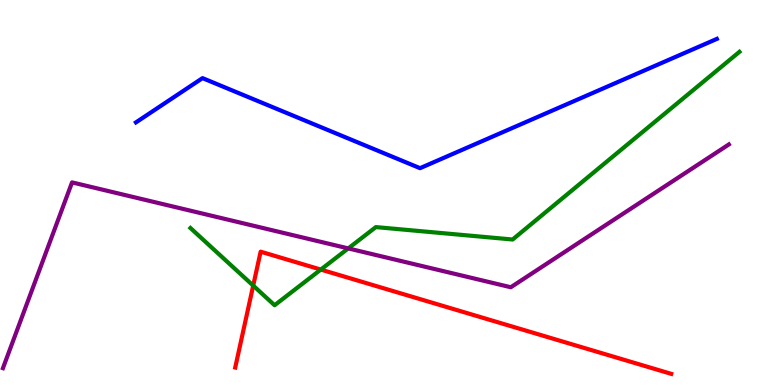[{'lines': ['blue', 'red'], 'intersections': []}, {'lines': ['green', 'red'], 'intersections': [{'x': 3.27, 'y': 2.58}, {'x': 4.14, 'y': 3.0}]}, {'lines': ['purple', 'red'], 'intersections': []}, {'lines': ['blue', 'green'], 'intersections': []}, {'lines': ['blue', 'purple'], 'intersections': []}, {'lines': ['green', 'purple'], 'intersections': [{'x': 4.49, 'y': 3.55}]}]